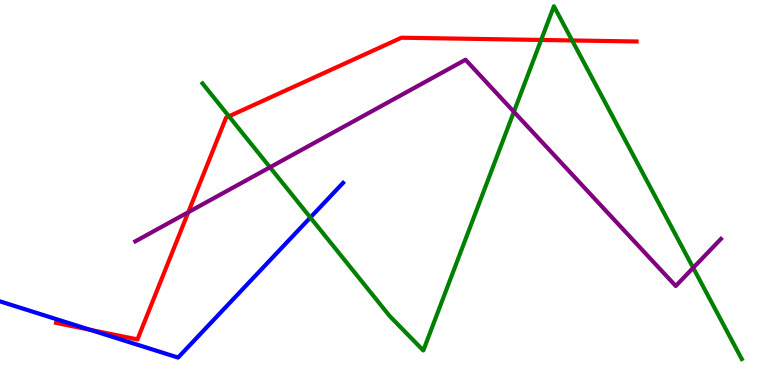[{'lines': ['blue', 'red'], 'intersections': [{'x': 1.16, 'y': 1.43}]}, {'lines': ['green', 'red'], 'intersections': [{'x': 2.95, 'y': 6.98}, {'x': 6.98, 'y': 8.96}, {'x': 7.38, 'y': 8.95}]}, {'lines': ['purple', 'red'], 'intersections': [{'x': 2.43, 'y': 4.49}]}, {'lines': ['blue', 'green'], 'intersections': [{'x': 4.0, 'y': 4.35}]}, {'lines': ['blue', 'purple'], 'intersections': []}, {'lines': ['green', 'purple'], 'intersections': [{'x': 3.48, 'y': 5.65}, {'x': 6.63, 'y': 7.1}, {'x': 8.94, 'y': 3.04}]}]